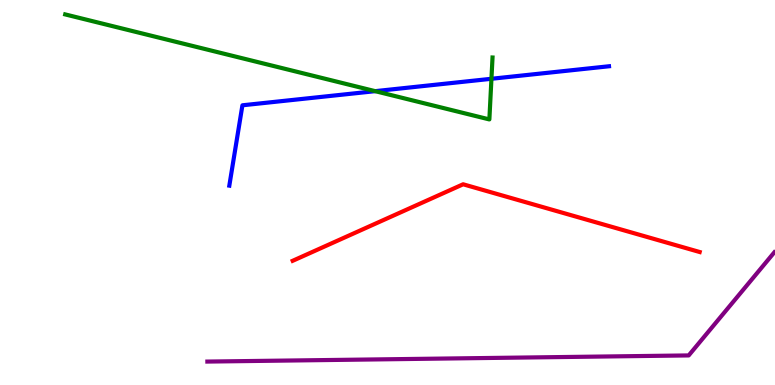[{'lines': ['blue', 'red'], 'intersections': []}, {'lines': ['green', 'red'], 'intersections': []}, {'lines': ['purple', 'red'], 'intersections': []}, {'lines': ['blue', 'green'], 'intersections': [{'x': 4.84, 'y': 7.63}, {'x': 6.34, 'y': 7.95}]}, {'lines': ['blue', 'purple'], 'intersections': []}, {'lines': ['green', 'purple'], 'intersections': []}]